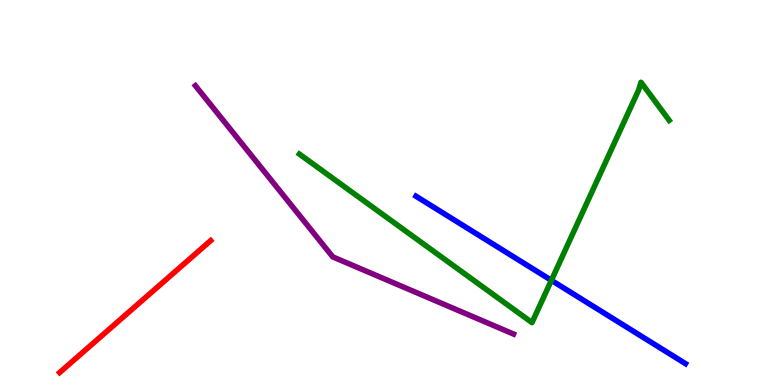[{'lines': ['blue', 'red'], 'intersections': []}, {'lines': ['green', 'red'], 'intersections': []}, {'lines': ['purple', 'red'], 'intersections': []}, {'lines': ['blue', 'green'], 'intersections': [{'x': 7.11, 'y': 2.72}]}, {'lines': ['blue', 'purple'], 'intersections': []}, {'lines': ['green', 'purple'], 'intersections': []}]